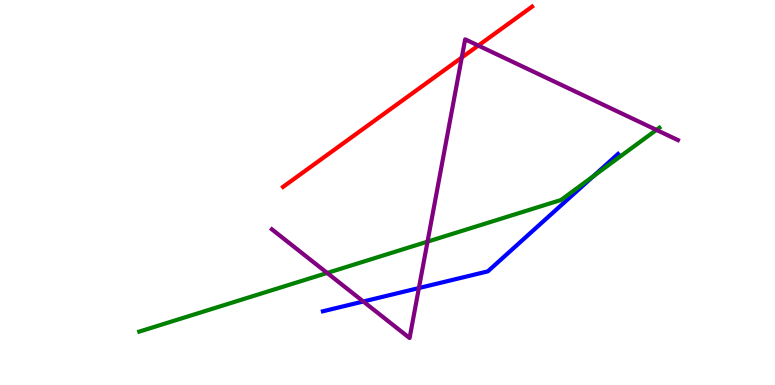[{'lines': ['blue', 'red'], 'intersections': []}, {'lines': ['green', 'red'], 'intersections': []}, {'lines': ['purple', 'red'], 'intersections': [{'x': 5.96, 'y': 8.51}, {'x': 6.17, 'y': 8.82}]}, {'lines': ['blue', 'green'], 'intersections': [{'x': 7.66, 'y': 5.42}]}, {'lines': ['blue', 'purple'], 'intersections': [{'x': 4.69, 'y': 2.17}, {'x': 5.41, 'y': 2.52}]}, {'lines': ['green', 'purple'], 'intersections': [{'x': 4.22, 'y': 2.91}, {'x': 5.52, 'y': 3.72}, {'x': 8.47, 'y': 6.63}]}]